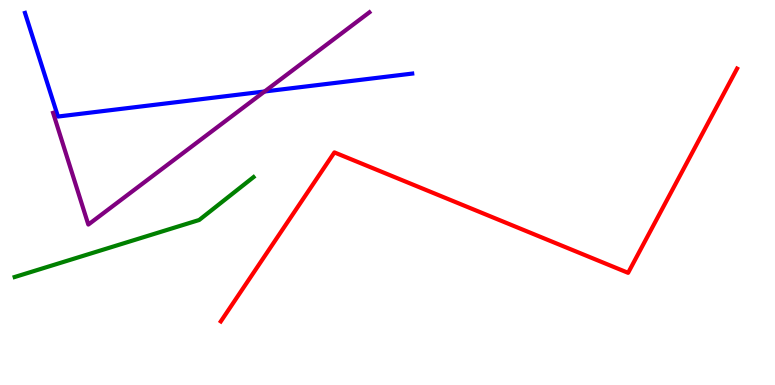[{'lines': ['blue', 'red'], 'intersections': []}, {'lines': ['green', 'red'], 'intersections': []}, {'lines': ['purple', 'red'], 'intersections': []}, {'lines': ['blue', 'green'], 'intersections': []}, {'lines': ['blue', 'purple'], 'intersections': [{'x': 3.41, 'y': 7.62}]}, {'lines': ['green', 'purple'], 'intersections': []}]